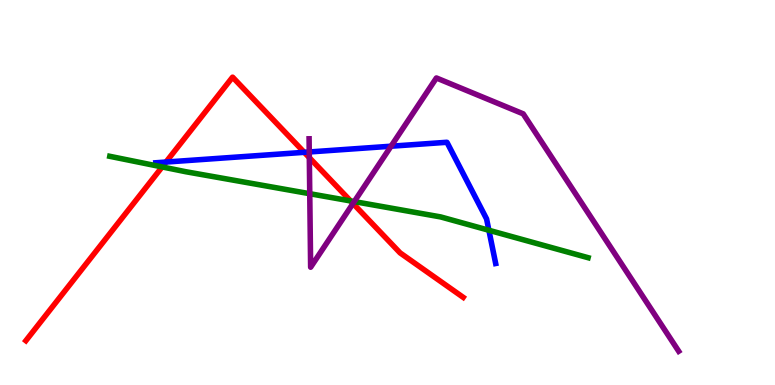[{'lines': ['blue', 'red'], 'intersections': [{'x': 2.14, 'y': 5.79}, {'x': 3.93, 'y': 6.04}]}, {'lines': ['green', 'red'], 'intersections': [{'x': 2.09, 'y': 5.66}, {'x': 4.52, 'y': 4.78}]}, {'lines': ['purple', 'red'], 'intersections': [{'x': 3.99, 'y': 5.91}, {'x': 4.55, 'y': 4.71}]}, {'lines': ['blue', 'green'], 'intersections': [{'x': 6.31, 'y': 4.02}]}, {'lines': ['blue', 'purple'], 'intersections': [{'x': 3.99, 'y': 6.05}, {'x': 5.05, 'y': 6.2}]}, {'lines': ['green', 'purple'], 'intersections': [{'x': 4.0, 'y': 4.97}, {'x': 4.57, 'y': 4.76}]}]